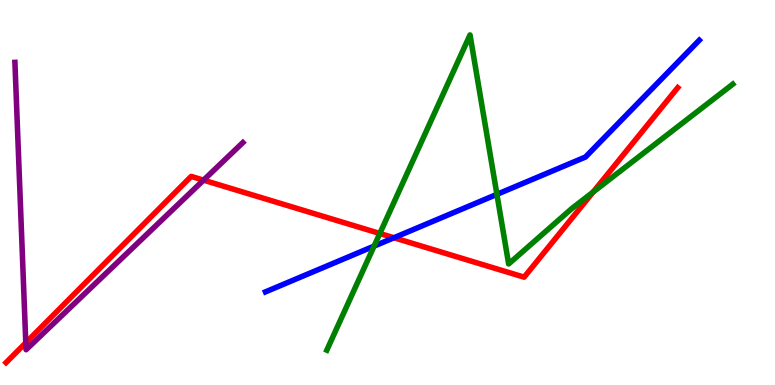[{'lines': ['blue', 'red'], 'intersections': [{'x': 5.08, 'y': 3.82}]}, {'lines': ['green', 'red'], 'intersections': [{'x': 4.9, 'y': 3.94}, {'x': 7.65, 'y': 5.01}]}, {'lines': ['purple', 'red'], 'intersections': [{'x': 0.333, 'y': 1.1}, {'x': 2.63, 'y': 5.32}]}, {'lines': ['blue', 'green'], 'intersections': [{'x': 4.83, 'y': 3.61}, {'x': 6.41, 'y': 4.95}]}, {'lines': ['blue', 'purple'], 'intersections': []}, {'lines': ['green', 'purple'], 'intersections': []}]